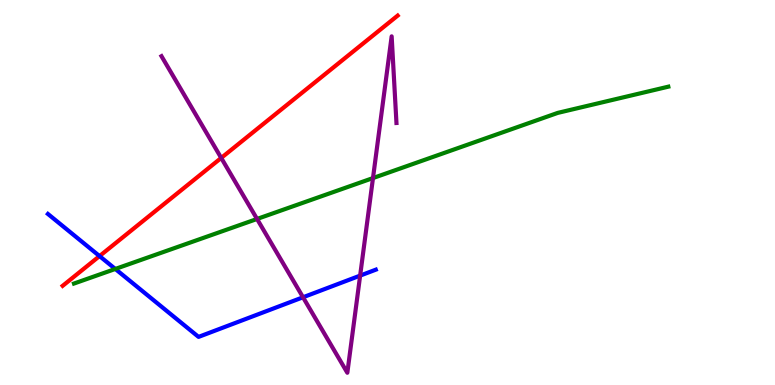[{'lines': ['blue', 'red'], 'intersections': [{'x': 1.28, 'y': 3.35}]}, {'lines': ['green', 'red'], 'intersections': []}, {'lines': ['purple', 'red'], 'intersections': [{'x': 2.85, 'y': 5.9}]}, {'lines': ['blue', 'green'], 'intersections': [{'x': 1.49, 'y': 3.01}]}, {'lines': ['blue', 'purple'], 'intersections': [{'x': 3.91, 'y': 2.28}, {'x': 4.65, 'y': 2.84}]}, {'lines': ['green', 'purple'], 'intersections': [{'x': 3.32, 'y': 4.31}, {'x': 4.81, 'y': 5.37}]}]